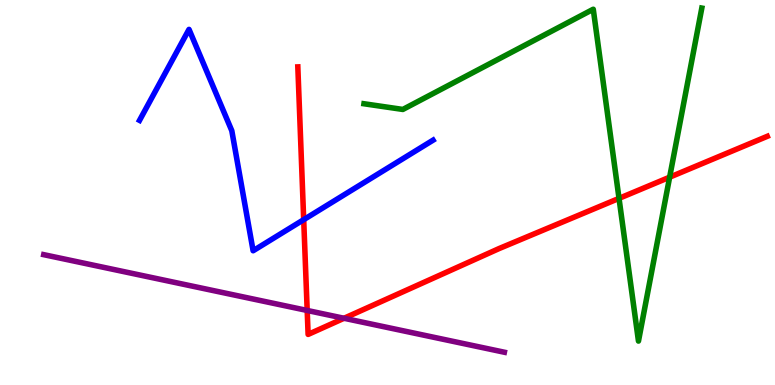[{'lines': ['blue', 'red'], 'intersections': [{'x': 3.92, 'y': 4.29}]}, {'lines': ['green', 'red'], 'intersections': [{'x': 7.99, 'y': 4.85}, {'x': 8.64, 'y': 5.4}]}, {'lines': ['purple', 'red'], 'intersections': [{'x': 3.96, 'y': 1.94}, {'x': 4.44, 'y': 1.73}]}, {'lines': ['blue', 'green'], 'intersections': []}, {'lines': ['blue', 'purple'], 'intersections': []}, {'lines': ['green', 'purple'], 'intersections': []}]